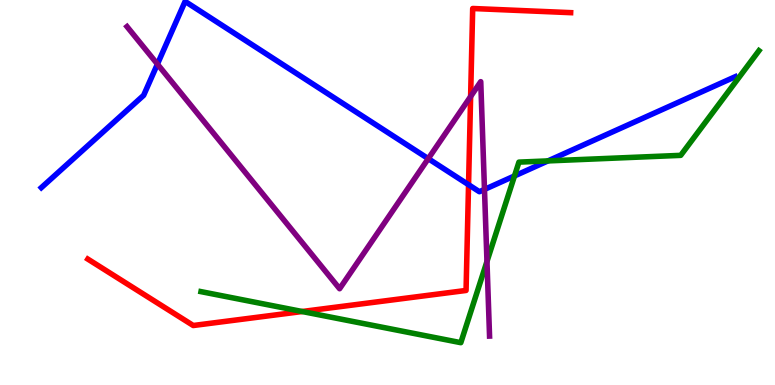[{'lines': ['blue', 'red'], 'intersections': [{'x': 6.05, 'y': 5.2}]}, {'lines': ['green', 'red'], 'intersections': [{'x': 3.9, 'y': 1.91}]}, {'lines': ['purple', 'red'], 'intersections': [{'x': 6.07, 'y': 7.49}]}, {'lines': ['blue', 'green'], 'intersections': [{'x': 6.64, 'y': 5.43}, {'x': 7.07, 'y': 5.82}]}, {'lines': ['blue', 'purple'], 'intersections': [{'x': 2.03, 'y': 8.33}, {'x': 5.53, 'y': 5.88}, {'x': 6.25, 'y': 5.08}]}, {'lines': ['green', 'purple'], 'intersections': [{'x': 6.28, 'y': 3.21}]}]